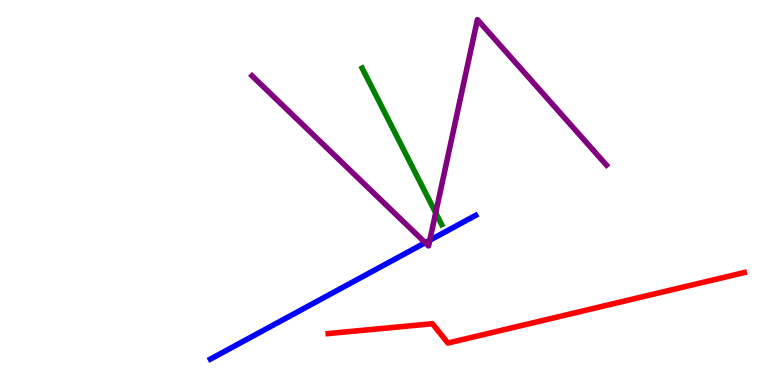[{'lines': ['blue', 'red'], 'intersections': []}, {'lines': ['green', 'red'], 'intersections': []}, {'lines': ['purple', 'red'], 'intersections': []}, {'lines': ['blue', 'green'], 'intersections': []}, {'lines': ['blue', 'purple'], 'intersections': [{'x': 5.49, 'y': 3.7}, {'x': 5.55, 'y': 3.76}]}, {'lines': ['green', 'purple'], 'intersections': [{'x': 5.62, 'y': 4.47}]}]